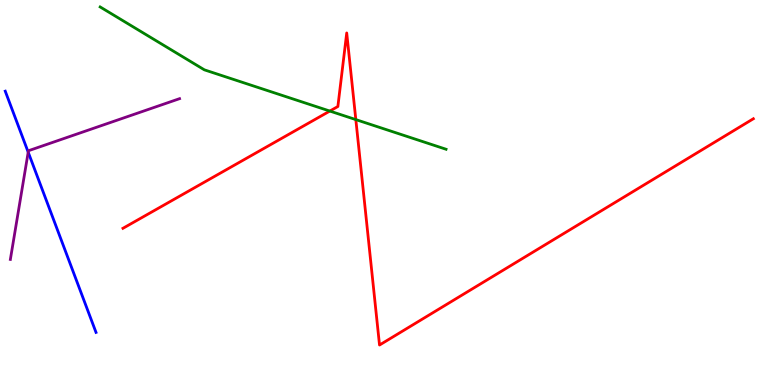[{'lines': ['blue', 'red'], 'intersections': []}, {'lines': ['green', 'red'], 'intersections': [{'x': 4.26, 'y': 7.12}, {'x': 4.59, 'y': 6.89}]}, {'lines': ['purple', 'red'], 'intersections': []}, {'lines': ['blue', 'green'], 'intersections': []}, {'lines': ['blue', 'purple'], 'intersections': [{'x': 0.364, 'y': 6.05}]}, {'lines': ['green', 'purple'], 'intersections': []}]